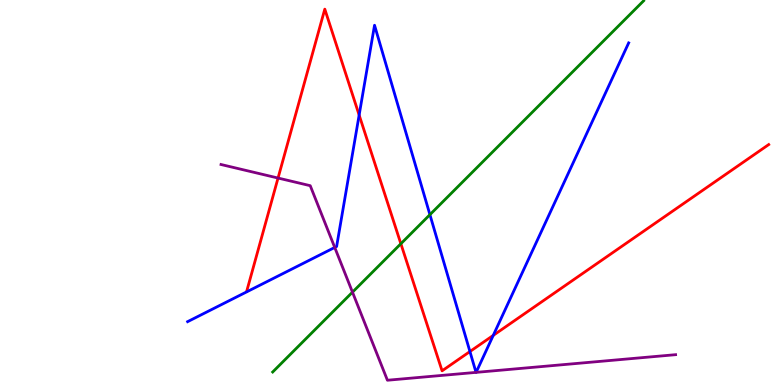[{'lines': ['blue', 'red'], 'intersections': [{'x': 4.63, 'y': 7.01}, {'x': 6.06, 'y': 0.869}, {'x': 6.36, 'y': 1.29}]}, {'lines': ['green', 'red'], 'intersections': [{'x': 5.17, 'y': 3.67}]}, {'lines': ['purple', 'red'], 'intersections': [{'x': 3.59, 'y': 5.38}]}, {'lines': ['blue', 'green'], 'intersections': [{'x': 5.55, 'y': 4.42}]}, {'lines': ['blue', 'purple'], 'intersections': [{'x': 4.32, 'y': 3.57}, {'x': 6.14, 'y': 0.328}, {'x': 6.14, 'y': 0.328}]}, {'lines': ['green', 'purple'], 'intersections': [{'x': 4.55, 'y': 2.41}]}]